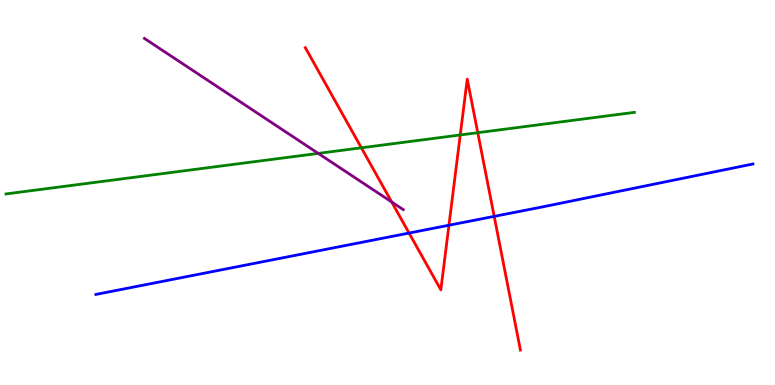[{'lines': ['blue', 'red'], 'intersections': [{'x': 5.28, 'y': 3.95}, {'x': 5.79, 'y': 4.15}, {'x': 6.38, 'y': 4.38}]}, {'lines': ['green', 'red'], 'intersections': [{'x': 4.66, 'y': 6.16}, {'x': 5.94, 'y': 6.49}, {'x': 6.16, 'y': 6.55}]}, {'lines': ['purple', 'red'], 'intersections': [{'x': 5.05, 'y': 4.75}]}, {'lines': ['blue', 'green'], 'intersections': []}, {'lines': ['blue', 'purple'], 'intersections': []}, {'lines': ['green', 'purple'], 'intersections': [{'x': 4.11, 'y': 6.02}]}]